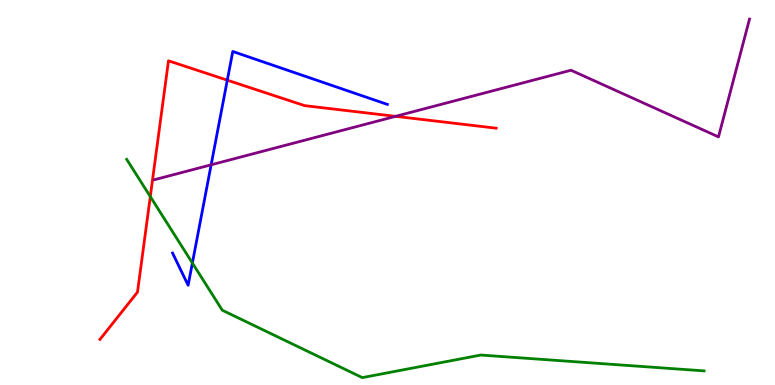[{'lines': ['blue', 'red'], 'intersections': [{'x': 2.93, 'y': 7.92}]}, {'lines': ['green', 'red'], 'intersections': [{'x': 1.94, 'y': 4.89}]}, {'lines': ['purple', 'red'], 'intersections': [{'x': 5.1, 'y': 6.98}]}, {'lines': ['blue', 'green'], 'intersections': [{'x': 2.48, 'y': 3.17}]}, {'lines': ['blue', 'purple'], 'intersections': [{'x': 2.72, 'y': 5.72}]}, {'lines': ['green', 'purple'], 'intersections': []}]